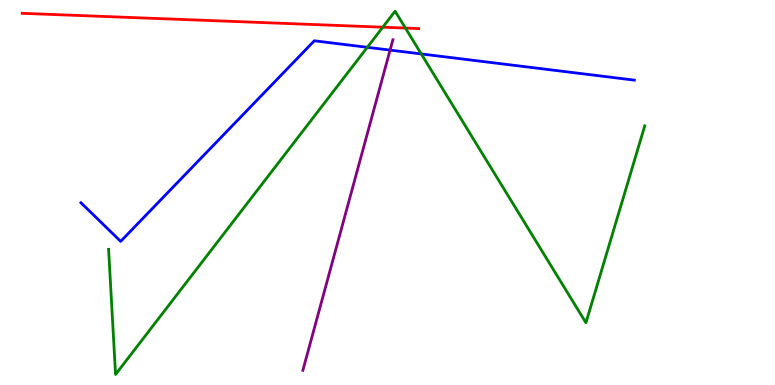[{'lines': ['blue', 'red'], 'intersections': []}, {'lines': ['green', 'red'], 'intersections': [{'x': 4.94, 'y': 9.29}, {'x': 5.23, 'y': 9.27}]}, {'lines': ['purple', 'red'], 'intersections': []}, {'lines': ['blue', 'green'], 'intersections': [{'x': 4.74, 'y': 8.77}, {'x': 5.44, 'y': 8.6}]}, {'lines': ['blue', 'purple'], 'intersections': [{'x': 5.03, 'y': 8.7}]}, {'lines': ['green', 'purple'], 'intersections': []}]